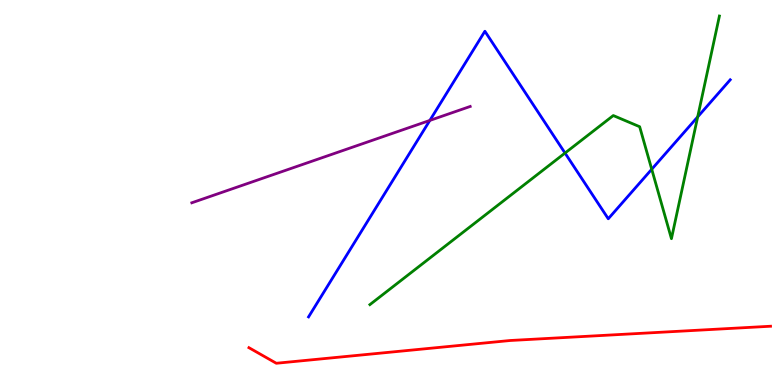[{'lines': ['blue', 'red'], 'intersections': []}, {'lines': ['green', 'red'], 'intersections': []}, {'lines': ['purple', 'red'], 'intersections': []}, {'lines': ['blue', 'green'], 'intersections': [{'x': 7.29, 'y': 6.02}, {'x': 8.41, 'y': 5.6}, {'x': 9.0, 'y': 6.96}]}, {'lines': ['blue', 'purple'], 'intersections': [{'x': 5.55, 'y': 6.87}]}, {'lines': ['green', 'purple'], 'intersections': []}]